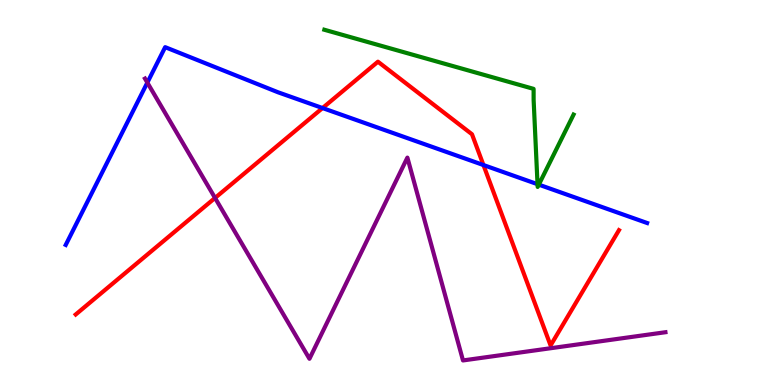[{'lines': ['blue', 'red'], 'intersections': [{'x': 4.16, 'y': 7.19}, {'x': 6.24, 'y': 5.71}]}, {'lines': ['green', 'red'], 'intersections': []}, {'lines': ['purple', 'red'], 'intersections': [{'x': 2.77, 'y': 4.86}]}, {'lines': ['blue', 'green'], 'intersections': [{'x': 6.94, 'y': 5.22}, {'x': 6.95, 'y': 5.2}]}, {'lines': ['blue', 'purple'], 'intersections': [{'x': 1.9, 'y': 7.85}]}, {'lines': ['green', 'purple'], 'intersections': []}]